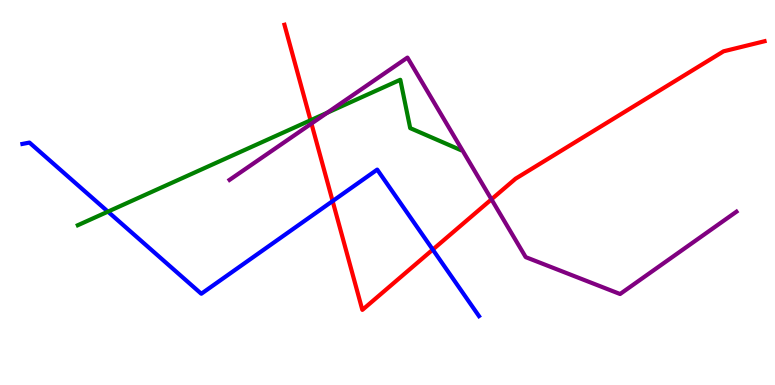[{'lines': ['blue', 'red'], 'intersections': [{'x': 4.29, 'y': 4.78}, {'x': 5.58, 'y': 3.52}]}, {'lines': ['green', 'red'], 'intersections': [{'x': 4.01, 'y': 6.88}]}, {'lines': ['purple', 'red'], 'intersections': [{'x': 4.02, 'y': 6.79}, {'x': 6.34, 'y': 4.82}]}, {'lines': ['blue', 'green'], 'intersections': [{'x': 1.39, 'y': 4.5}]}, {'lines': ['blue', 'purple'], 'intersections': []}, {'lines': ['green', 'purple'], 'intersections': [{'x': 4.22, 'y': 7.07}]}]